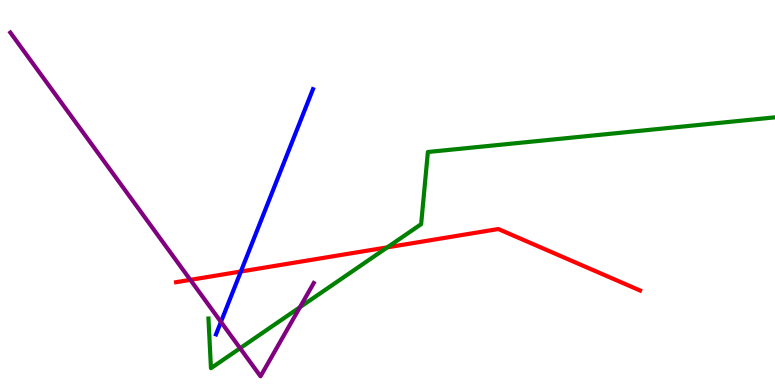[{'lines': ['blue', 'red'], 'intersections': [{'x': 3.11, 'y': 2.95}]}, {'lines': ['green', 'red'], 'intersections': [{'x': 5.0, 'y': 3.58}]}, {'lines': ['purple', 'red'], 'intersections': [{'x': 2.46, 'y': 2.73}]}, {'lines': ['blue', 'green'], 'intersections': []}, {'lines': ['blue', 'purple'], 'intersections': [{'x': 2.85, 'y': 1.64}]}, {'lines': ['green', 'purple'], 'intersections': [{'x': 3.1, 'y': 0.955}, {'x': 3.87, 'y': 2.02}]}]